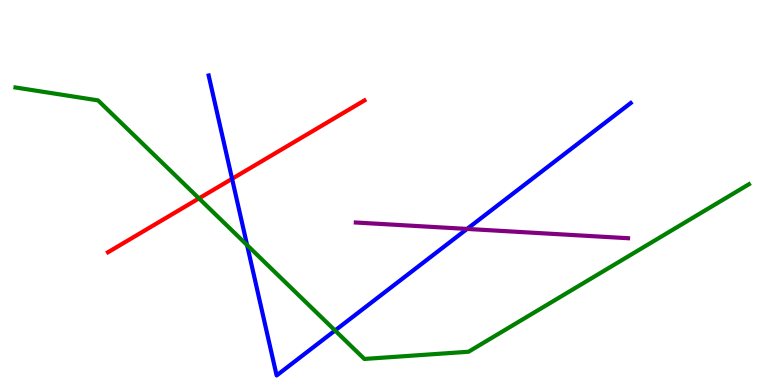[{'lines': ['blue', 'red'], 'intersections': [{'x': 2.99, 'y': 5.36}]}, {'lines': ['green', 'red'], 'intersections': [{'x': 2.57, 'y': 4.85}]}, {'lines': ['purple', 'red'], 'intersections': []}, {'lines': ['blue', 'green'], 'intersections': [{'x': 3.19, 'y': 3.63}, {'x': 4.32, 'y': 1.42}]}, {'lines': ['blue', 'purple'], 'intersections': [{'x': 6.03, 'y': 4.05}]}, {'lines': ['green', 'purple'], 'intersections': []}]